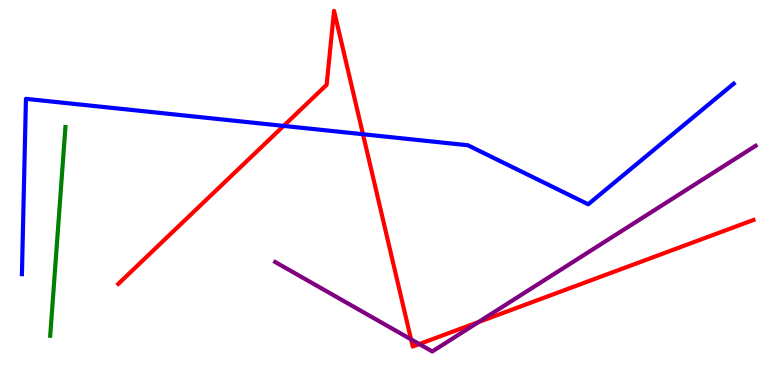[{'lines': ['blue', 'red'], 'intersections': [{'x': 3.66, 'y': 6.73}, {'x': 4.68, 'y': 6.51}]}, {'lines': ['green', 'red'], 'intersections': []}, {'lines': ['purple', 'red'], 'intersections': [{'x': 5.3, 'y': 1.19}, {'x': 5.41, 'y': 1.06}, {'x': 6.17, 'y': 1.63}]}, {'lines': ['blue', 'green'], 'intersections': []}, {'lines': ['blue', 'purple'], 'intersections': []}, {'lines': ['green', 'purple'], 'intersections': []}]